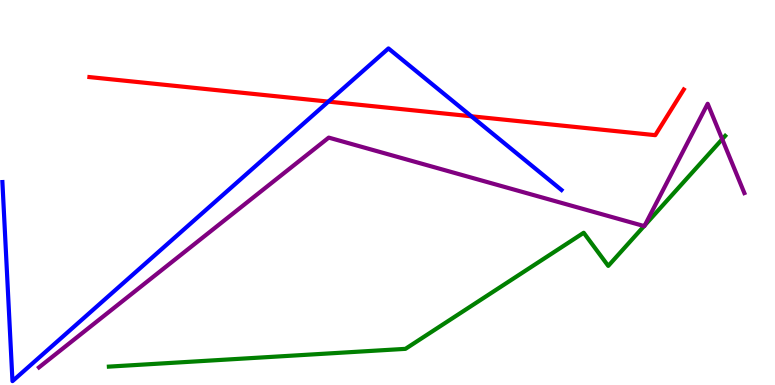[{'lines': ['blue', 'red'], 'intersections': [{'x': 4.24, 'y': 7.36}, {'x': 6.08, 'y': 6.98}]}, {'lines': ['green', 'red'], 'intersections': []}, {'lines': ['purple', 'red'], 'intersections': []}, {'lines': ['blue', 'green'], 'intersections': []}, {'lines': ['blue', 'purple'], 'intersections': []}, {'lines': ['green', 'purple'], 'intersections': [{'x': 8.31, 'y': 4.13}, {'x': 8.32, 'y': 4.15}, {'x': 9.32, 'y': 6.38}]}]